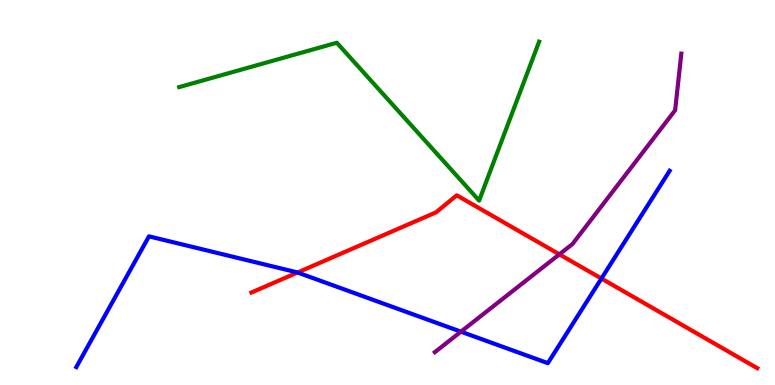[{'lines': ['blue', 'red'], 'intersections': [{'x': 3.84, 'y': 2.92}, {'x': 7.76, 'y': 2.77}]}, {'lines': ['green', 'red'], 'intersections': []}, {'lines': ['purple', 'red'], 'intersections': [{'x': 7.22, 'y': 3.39}]}, {'lines': ['blue', 'green'], 'intersections': []}, {'lines': ['blue', 'purple'], 'intersections': [{'x': 5.95, 'y': 1.39}]}, {'lines': ['green', 'purple'], 'intersections': []}]